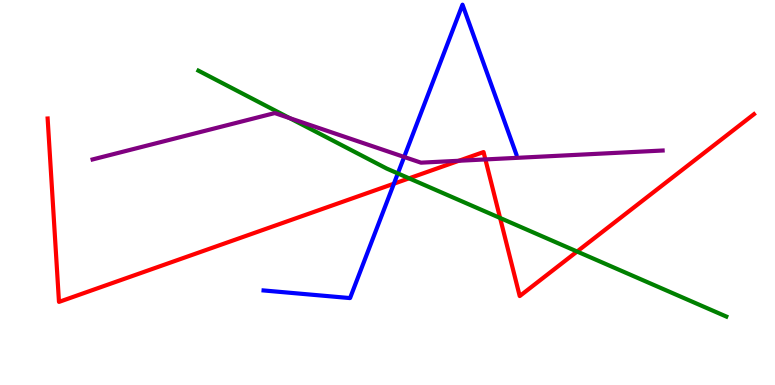[{'lines': ['blue', 'red'], 'intersections': [{'x': 5.08, 'y': 5.23}]}, {'lines': ['green', 'red'], 'intersections': [{'x': 5.28, 'y': 5.37}, {'x': 6.45, 'y': 4.34}, {'x': 7.45, 'y': 3.47}]}, {'lines': ['purple', 'red'], 'intersections': [{'x': 5.92, 'y': 5.82}, {'x': 6.26, 'y': 5.86}]}, {'lines': ['blue', 'green'], 'intersections': [{'x': 5.13, 'y': 5.5}]}, {'lines': ['blue', 'purple'], 'intersections': [{'x': 5.21, 'y': 5.92}]}, {'lines': ['green', 'purple'], 'intersections': [{'x': 3.74, 'y': 6.93}]}]